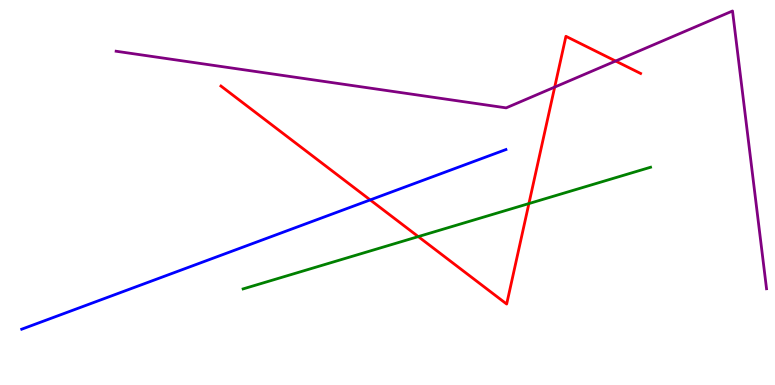[{'lines': ['blue', 'red'], 'intersections': [{'x': 4.78, 'y': 4.81}]}, {'lines': ['green', 'red'], 'intersections': [{'x': 5.4, 'y': 3.85}, {'x': 6.82, 'y': 4.71}]}, {'lines': ['purple', 'red'], 'intersections': [{'x': 7.16, 'y': 7.74}, {'x': 7.94, 'y': 8.41}]}, {'lines': ['blue', 'green'], 'intersections': []}, {'lines': ['blue', 'purple'], 'intersections': []}, {'lines': ['green', 'purple'], 'intersections': []}]